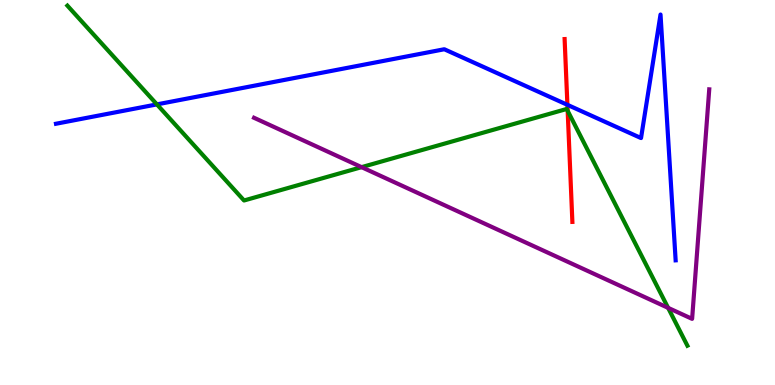[{'lines': ['blue', 'red'], 'intersections': [{'x': 7.32, 'y': 7.28}]}, {'lines': ['green', 'red'], 'intersections': [{'x': 7.32, 'y': 7.12}]}, {'lines': ['purple', 'red'], 'intersections': []}, {'lines': ['blue', 'green'], 'intersections': [{'x': 2.02, 'y': 7.29}]}, {'lines': ['blue', 'purple'], 'intersections': []}, {'lines': ['green', 'purple'], 'intersections': [{'x': 4.67, 'y': 5.66}, {'x': 8.62, 'y': 2.0}]}]